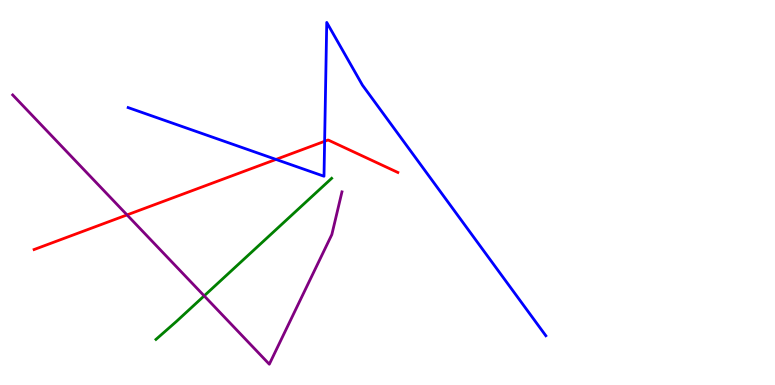[{'lines': ['blue', 'red'], 'intersections': [{'x': 3.56, 'y': 5.86}, {'x': 4.19, 'y': 6.33}]}, {'lines': ['green', 'red'], 'intersections': []}, {'lines': ['purple', 'red'], 'intersections': [{'x': 1.64, 'y': 4.42}]}, {'lines': ['blue', 'green'], 'intersections': []}, {'lines': ['blue', 'purple'], 'intersections': []}, {'lines': ['green', 'purple'], 'intersections': [{'x': 2.63, 'y': 2.32}]}]